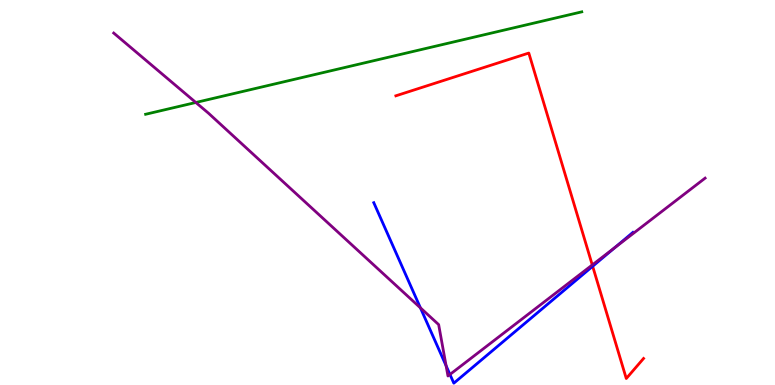[{'lines': ['blue', 'red'], 'intersections': [{'x': 7.65, 'y': 3.08}]}, {'lines': ['green', 'red'], 'intersections': []}, {'lines': ['purple', 'red'], 'intersections': [{'x': 7.64, 'y': 3.12}]}, {'lines': ['blue', 'green'], 'intersections': []}, {'lines': ['blue', 'purple'], 'intersections': [{'x': 5.42, 'y': 2.0}, {'x': 5.76, 'y': 0.5}, {'x': 5.81, 'y': 0.274}, {'x': 7.94, 'y': 3.57}]}, {'lines': ['green', 'purple'], 'intersections': [{'x': 2.53, 'y': 7.34}]}]